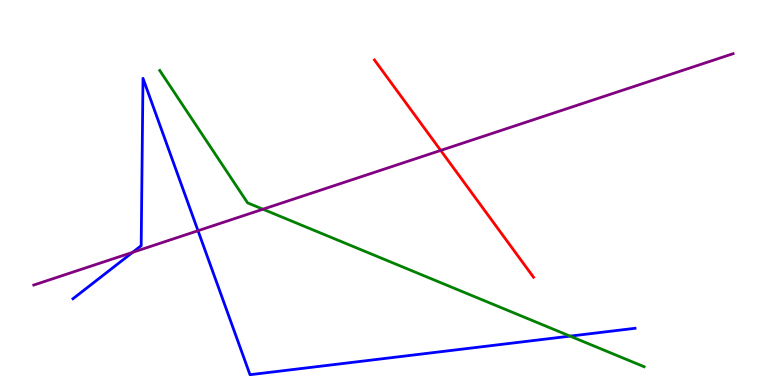[{'lines': ['blue', 'red'], 'intersections': []}, {'lines': ['green', 'red'], 'intersections': []}, {'lines': ['purple', 'red'], 'intersections': [{'x': 5.69, 'y': 6.09}]}, {'lines': ['blue', 'green'], 'intersections': [{'x': 7.36, 'y': 1.27}]}, {'lines': ['blue', 'purple'], 'intersections': [{'x': 1.71, 'y': 3.45}, {'x': 2.55, 'y': 4.01}]}, {'lines': ['green', 'purple'], 'intersections': [{'x': 3.39, 'y': 4.57}]}]